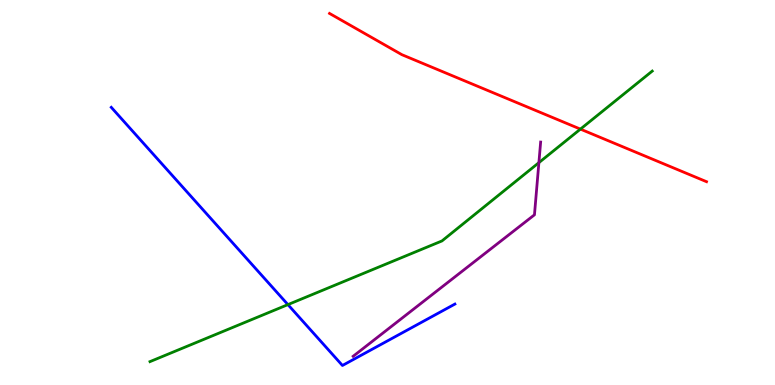[{'lines': ['blue', 'red'], 'intersections': []}, {'lines': ['green', 'red'], 'intersections': [{'x': 7.49, 'y': 6.65}]}, {'lines': ['purple', 'red'], 'intersections': []}, {'lines': ['blue', 'green'], 'intersections': [{'x': 3.72, 'y': 2.09}]}, {'lines': ['blue', 'purple'], 'intersections': []}, {'lines': ['green', 'purple'], 'intersections': [{'x': 6.95, 'y': 5.78}]}]